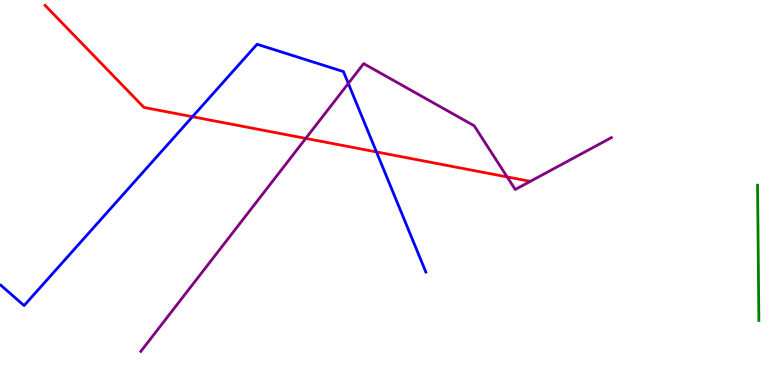[{'lines': ['blue', 'red'], 'intersections': [{'x': 2.48, 'y': 6.97}, {'x': 4.86, 'y': 6.05}]}, {'lines': ['green', 'red'], 'intersections': []}, {'lines': ['purple', 'red'], 'intersections': [{'x': 3.95, 'y': 6.41}, {'x': 6.54, 'y': 5.4}]}, {'lines': ['blue', 'green'], 'intersections': []}, {'lines': ['blue', 'purple'], 'intersections': [{'x': 4.49, 'y': 7.83}]}, {'lines': ['green', 'purple'], 'intersections': []}]